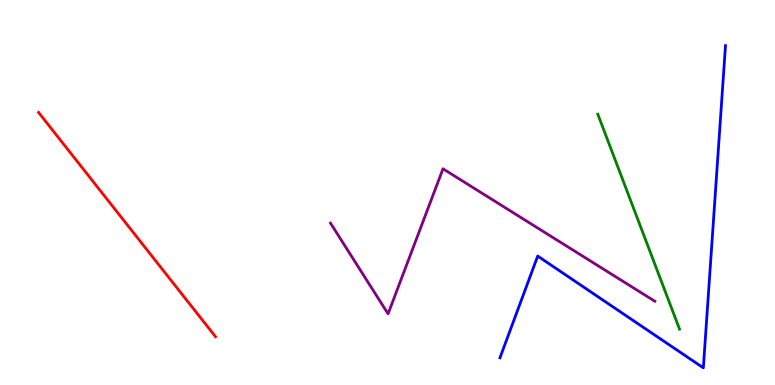[{'lines': ['blue', 'red'], 'intersections': []}, {'lines': ['green', 'red'], 'intersections': []}, {'lines': ['purple', 'red'], 'intersections': []}, {'lines': ['blue', 'green'], 'intersections': []}, {'lines': ['blue', 'purple'], 'intersections': []}, {'lines': ['green', 'purple'], 'intersections': []}]